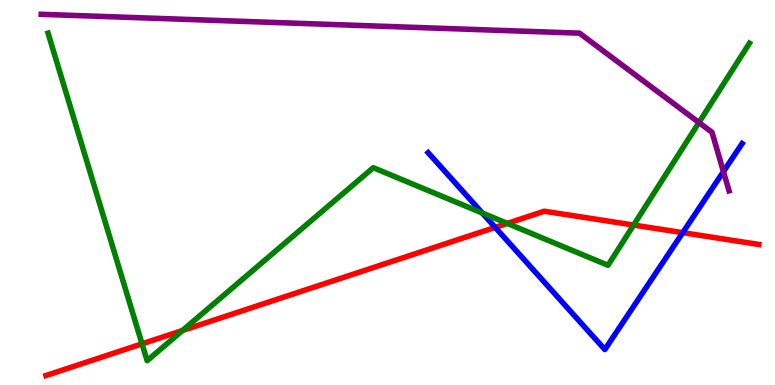[{'lines': ['blue', 'red'], 'intersections': [{'x': 6.39, 'y': 4.09}, {'x': 8.81, 'y': 3.96}]}, {'lines': ['green', 'red'], 'intersections': [{'x': 1.83, 'y': 1.07}, {'x': 2.35, 'y': 1.42}, {'x': 6.55, 'y': 4.2}, {'x': 8.18, 'y': 4.15}]}, {'lines': ['purple', 'red'], 'intersections': []}, {'lines': ['blue', 'green'], 'intersections': [{'x': 6.22, 'y': 4.47}]}, {'lines': ['blue', 'purple'], 'intersections': [{'x': 9.33, 'y': 5.54}]}, {'lines': ['green', 'purple'], 'intersections': [{'x': 9.02, 'y': 6.82}]}]